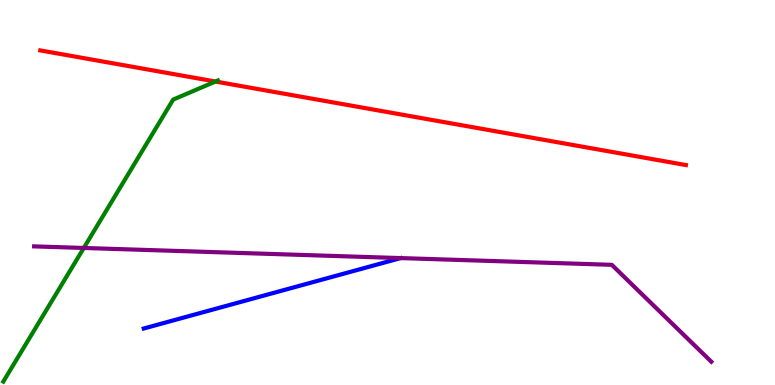[{'lines': ['blue', 'red'], 'intersections': []}, {'lines': ['green', 'red'], 'intersections': [{'x': 2.78, 'y': 7.88}]}, {'lines': ['purple', 'red'], 'intersections': []}, {'lines': ['blue', 'green'], 'intersections': []}, {'lines': ['blue', 'purple'], 'intersections': []}, {'lines': ['green', 'purple'], 'intersections': [{'x': 1.08, 'y': 3.56}]}]